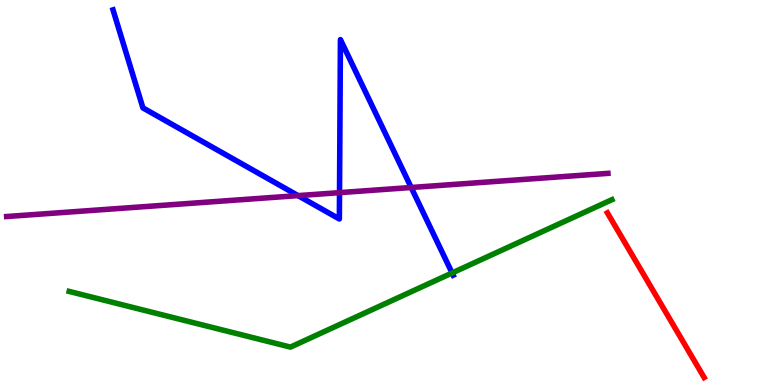[{'lines': ['blue', 'red'], 'intersections': []}, {'lines': ['green', 'red'], 'intersections': []}, {'lines': ['purple', 'red'], 'intersections': []}, {'lines': ['blue', 'green'], 'intersections': [{'x': 5.83, 'y': 2.91}]}, {'lines': ['blue', 'purple'], 'intersections': [{'x': 3.85, 'y': 4.92}, {'x': 4.38, 'y': 5.0}, {'x': 5.31, 'y': 5.13}]}, {'lines': ['green', 'purple'], 'intersections': []}]